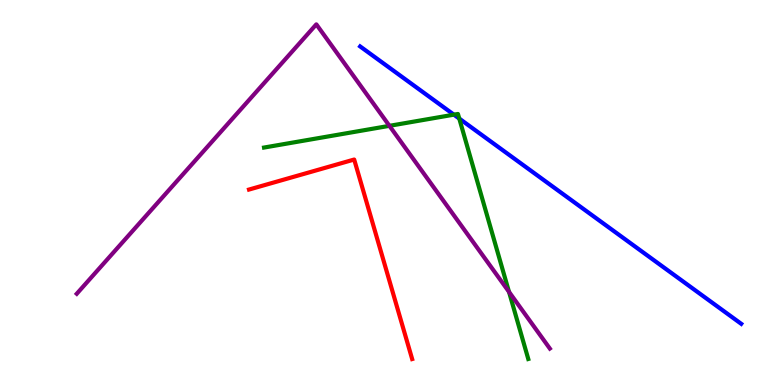[{'lines': ['blue', 'red'], 'intersections': []}, {'lines': ['green', 'red'], 'intersections': []}, {'lines': ['purple', 'red'], 'intersections': []}, {'lines': ['blue', 'green'], 'intersections': [{'x': 5.86, 'y': 7.02}, {'x': 5.93, 'y': 6.92}]}, {'lines': ['blue', 'purple'], 'intersections': []}, {'lines': ['green', 'purple'], 'intersections': [{'x': 5.02, 'y': 6.73}, {'x': 6.57, 'y': 2.42}]}]